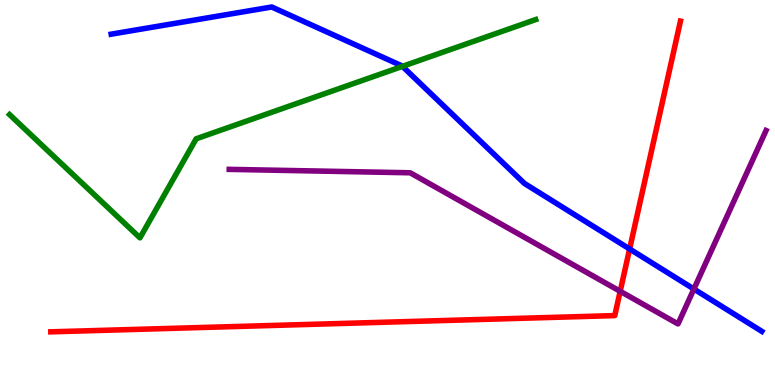[{'lines': ['blue', 'red'], 'intersections': [{'x': 8.12, 'y': 3.53}]}, {'lines': ['green', 'red'], 'intersections': []}, {'lines': ['purple', 'red'], 'intersections': [{'x': 8.0, 'y': 2.43}]}, {'lines': ['blue', 'green'], 'intersections': [{'x': 5.19, 'y': 8.28}]}, {'lines': ['blue', 'purple'], 'intersections': [{'x': 8.95, 'y': 2.49}]}, {'lines': ['green', 'purple'], 'intersections': []}]